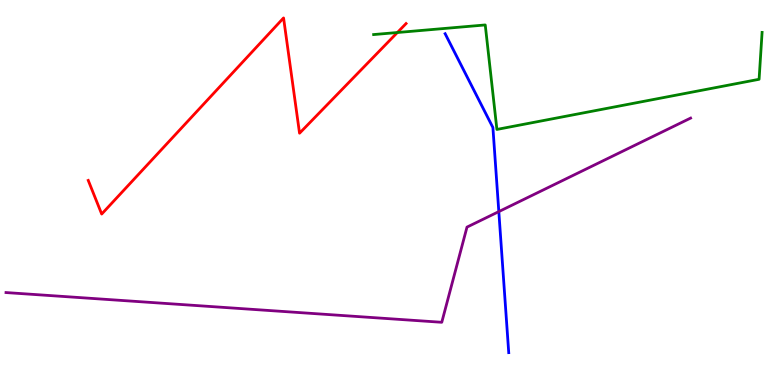[{'lines': ['blue', 'red'], 'intersections': []}, {'lines': ['green', 'red'], 'intersections': [{'x': 5.13, 'y': 9.16}]}, {'lines': ['purple', 'red'], 'intersections': []}, {'lines': ['blue', 'green'], 'intersections': []}, {'lines': ['blue', 'purple'], 'intersections': [{'x': 6.44, 'y': 4.5}]}, {'lines': ['green', 'purple'], 'intersections': []}]